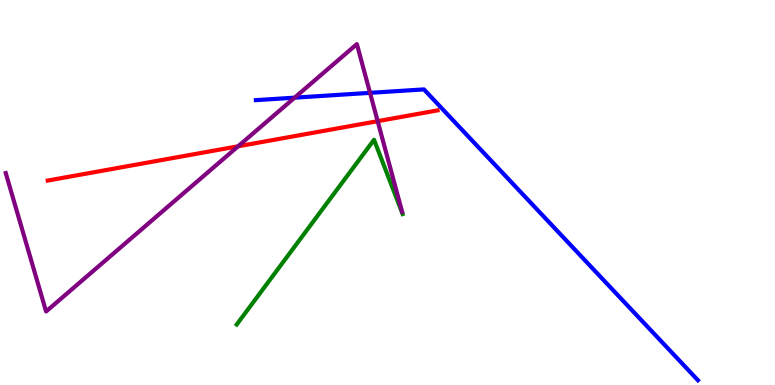[{'lines': ['blue', 'red'], 'intersections': []}, {'lines': ['green', 'red'], 'intersections': []}, {'lines': ['purple', 'red'], 'intersections': [{'x': 3.07, 'y': 6.2}, {'x': 4.87, 'y': 6.85}]}, {'lines': ['blue', 'green'], 'intersections': []}, {'lines': ['blue', 'purple'], 'intersections': [{'x': 3.8, 'y': 7.46}, {'x': 4.77, 'y': 7.59}]}, {'lines': ['green', 'purple'], 'intersections': []}]